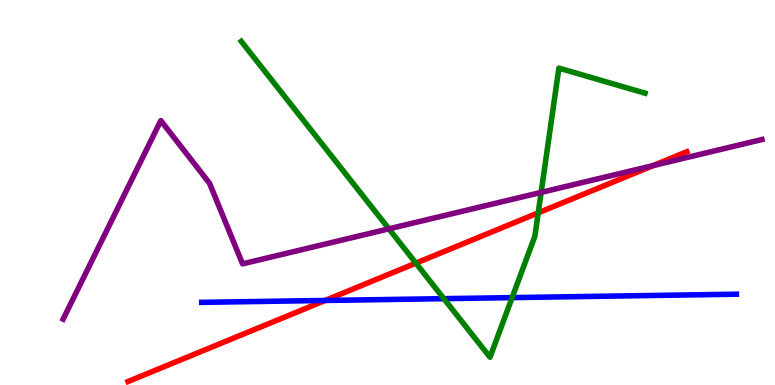[{'lines': ['blue', 'red'], 'intersections': [{'x': 4.2, 'y': 2.2}]}, {'lines': ['green', 'red'], 'intersections': [{'x': 5.37, 'y': 3.17}, {'x': 6.94, 'y': 4.47}]}, {'lines': ['purple', 'red'], 'intersections': [{'x': 8.43, 'y': 5.7}]}, {'lines': ['blue', 'green'], 'intersections': [{'x': 5.73, 'y': 2.24}, {'x': 6.61, 'y': 2.27}]}, {'lines': ['blue', 'purple'], 'intersections': []}, {'lines': ['green', 'purple'], 'intersections': [{'x': 5.02, 'y': 4.06}, {'x': 6.98, 'y': 5.0}]}]